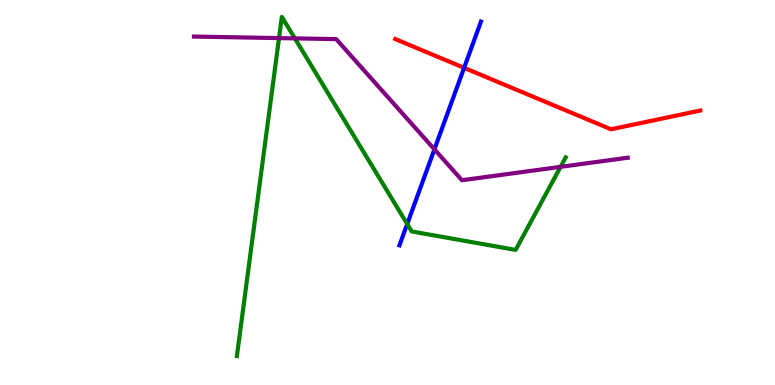[{'lines': ['blue', 'red'], 'intersections': [{'x': 5.99, 'y': 8.24}]}, {'lines': ['green', 'red'], 'intersections': []}, {'lines': ['purple', 'red'], 'intersections': []}, {'lines': ['blue', 'green'], 'intersections': [{'x': 5.25, 'y': 4.18}]}, {'lines': ['blue', 'purple'], 'intersections': [{'x': 5.61, 'y': 6.12}]}, {'lines': ['green', 'purple'], 'intersections': [{'x': 3.6, 'y': 9.01}, {'x': 3.8, 'y': 9.0}, {'x': 7.23, 'y': 5.67}]}]